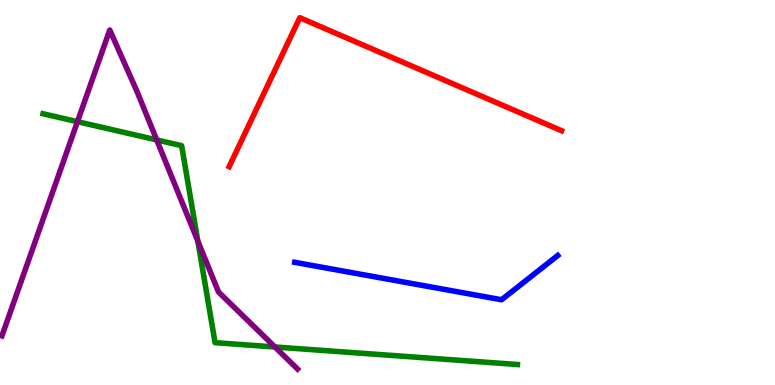[{'lines': ['blue', 'red'], 'intersections': []}, {'lines': ['green', 'red'], 'intersections': []}, {'lines': ['purple', 'red'], 'intersections': []}, {'lines': ['blue', 'green'], 'intersections': []}, {'lines': ['blue', 'purple'], 'intersections': []}, {'lines': ['green', 'purple'], 'intersections': [{'x': 0.999, 'y': 6.84}, {'x': 2.02, 'y': 6.37}, {'x': 2.55, 'y': 3.74}, {'x': 3.55, 'y': 0.987}]}]